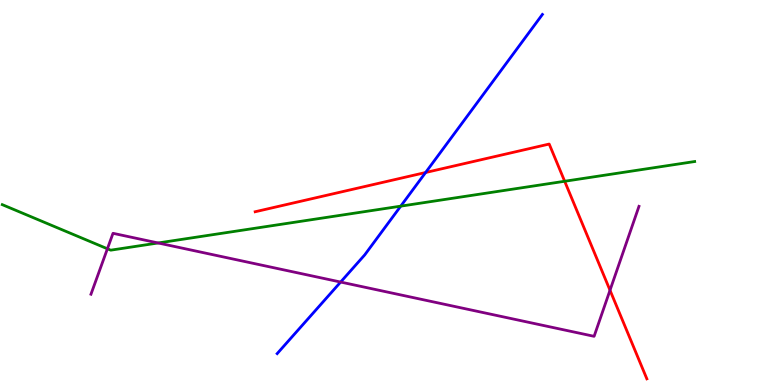[{'lines': ['blue', 'red'], 'intersections': [{'x': 5.49, 'y': 5.52}]}, {'lines': ['green', 'red'], 'intersections': [{'x': 7.29, 'y': 5.29}]}, {'lines': ['purple', 'red'], 'intersections': [{'x': 7.87, 'y': 2.46}]}, {'lines': ['blue', 'green'], 'intersections': [{'x': 5.17, 'y': 4.65}]}, {'lines': ['blue', 'purple'], 'intersections': [{'x': 4.4, 'y': 2.67}]}, {'lines': ['green', 'purple'], 'intersections': [{'x': 1.39, 'y': 3.54}, {'x': 2.04, 'y': 3.69}]}]